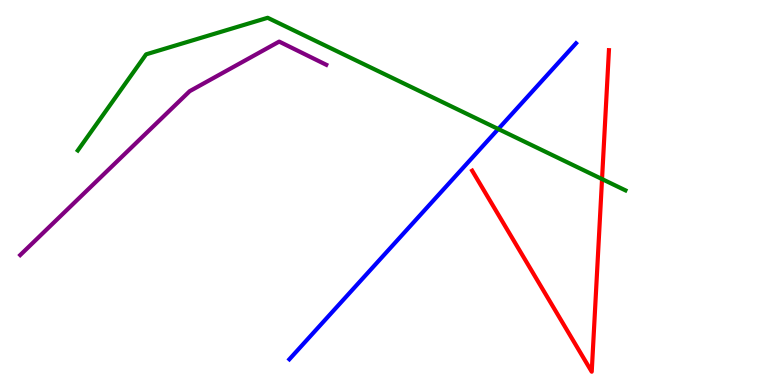[{'lines': ['blue', 'red'], 'intersections': []}, {'lines': ['green', 'red'], 'intersections': [{'x': 7.77, 'y': 5.35}]}, {'lines': ['purple', 'red'], 'intersections': []}, {'lines': ['blue', 'green'], 'intersections': [{'x': 6.43, 'y': 6.65}]}, {'lines': ['blue', 'purple'], 'intersections': []}, {'lines': ['green', 'purple'], 'intersections': []}]